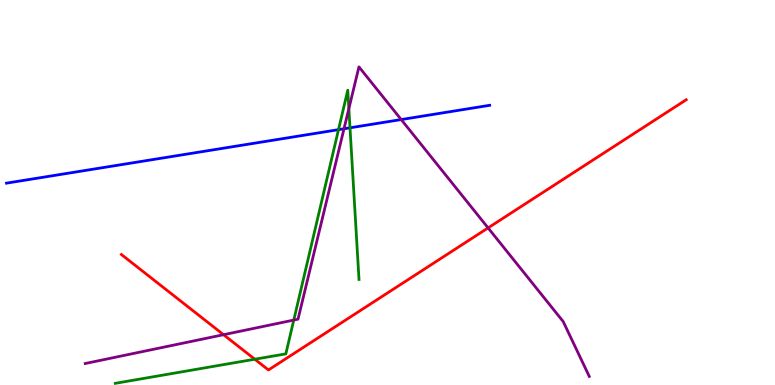[{'lines': ['blue', 'red'], 'intersections': []}, {'lines': ['green', 'red'], 'intersections': [{'x': 3.29, 'y': 0.669}]}, {'lines': ['purple', 'red'], 'intersections': [{'x': 2.88, 'y': 1.31}, {'x': 6.3, 'y': 4.08}]}, {'lines': ['blue', 'green'], 'intersections': [{'x': 4.37, 'y': 6.63}, {'x': 4.52, 'y': 6.68}]}, {'lines': ['blue', 'purple'], 'intersections': [{'x': 4.44, 'y': 6.66}, {'x': 5.18, 'y': 6.89}]}, {'lines': ['green', 'purple'], 'intersections': [{'x': 3.79, 'y': 1.69}, {'x': 4.5, 'y': 7.18}]}]